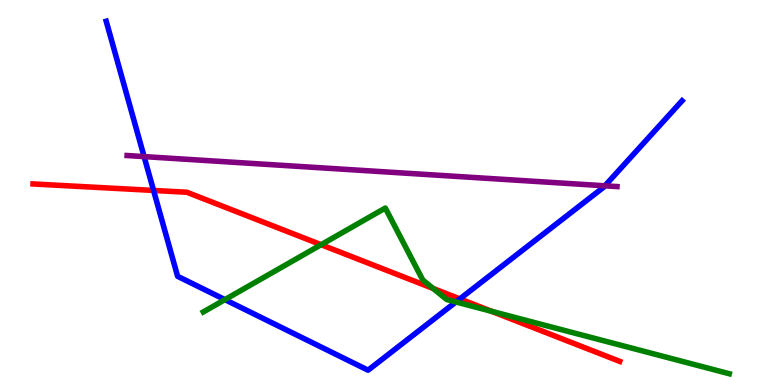[{'lines': ['blue', 'red'], 'intersections': [{'x': 1.98, 'y': 5.05}, {'x': 5.93, 'y': 2.24}]}, {'lines': ['green', 'red'], 'intersections': [{'x': 4.14, 'y': 3.64}, {'x': 5.59, 'y': 2.51}, {'x': 6.34, 'y': 1.91}]}, {'lines': ['purple', 'red'], 'intersections': []}, {'lines': ['blue', 'green'], 'intersections': [{'x': 2.9, 'y': 2.22}, {'x': 5.88, 'y': 2.16}]}, {'lines': ['blue', 'purple'], 'intersections': [{'x': 1.86, 'y': 5.93}, {'x': 7.81, 'y': 5.17}]}, {'lines': ['green', 'purple'], 'intersections': []}]